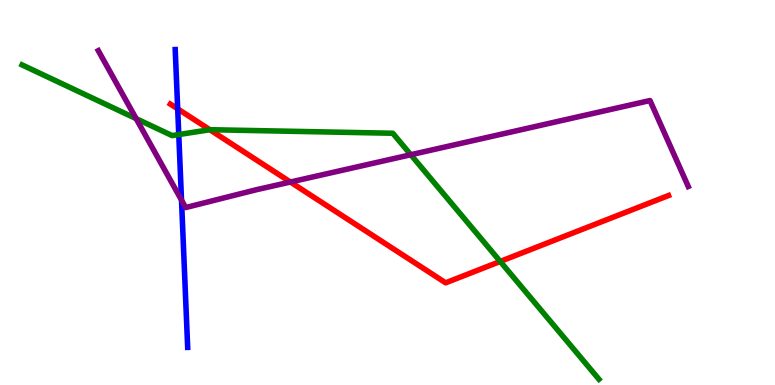[{'lines': ['blue', 'red'], 'intersections': [{'x': 2.29, 'y': 7.17}]}, {'lines': ['green', 'red'], 'intersections': [{'x': 2.71, 'y': 6.63}, {'x': 6.45, 'y': 3.21}]}, {'lines': ['purple', 'red'], 'intersections': [{'x': 3.75, 'y': 5.27}]}, {'lines': ['blue', 'green'], 'intersections': [{'x': 2.31, 'y': 6.51}]}, {'lines': ['blue', 'purple'], 'intersections': [{'x': 2.34, 'y': 4.8}]}, {'lines': ['green', 'purple'], 'intersections': [{'x': 1.76, 'y': 6.92}, {'x': 5.3, 'y': 5.98}]}]